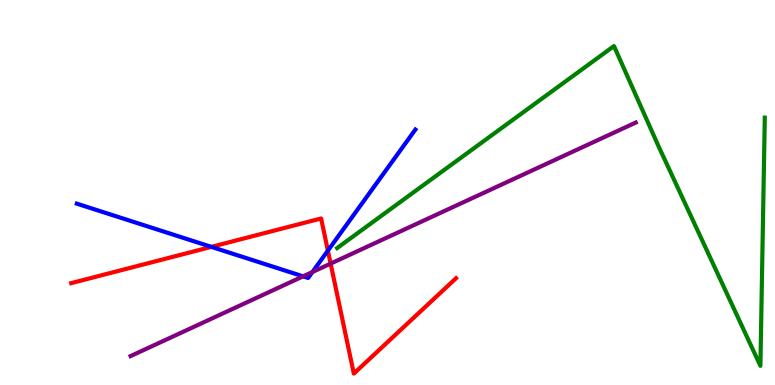[{'lines': ['blue', 'red'], 'intersections': [{'x': 2.73, 'y': 3.59}, {'x': 4.23, 'y': 3.49}]}, {'lines': ['green', 'red'], 'intersections': []}, {'lines': ['purple', 'red'], 'intersections': [{'x': 4.27, 'y': 3.15}]}, {'lines': ['blue', 'green'], 'intersections': []}, {'lines': ['blue', 'purple'], 'intersections': [{'x': 3.91, 'y': 2.82}, {'x': 4.03, 'y': 2.93}]}, {'lines': ['green', 'purple'], 'intersections': []}]